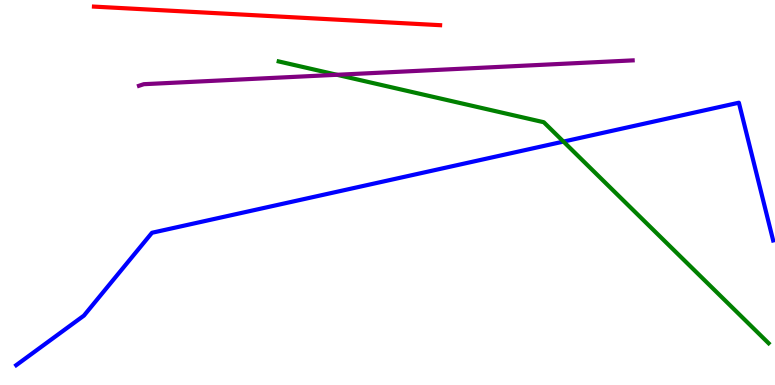[{'lines': ['blue', 'red'], 'intersections': []}, {'lines': ['green', 'red'], 'intersections': []}, {'lines': ['purple', 'red'], 'intersections': []}, {'lines': ['blue', 'green'], 'intersections': [{'x': 7.27, 'y': 6.32}]}, {'lines': ['blue', 'purple'], 'intersections': []}, {'lines': ['green', 'purple'], 'intersections': [{'x': 4.35, 'y': 8.06}]}]